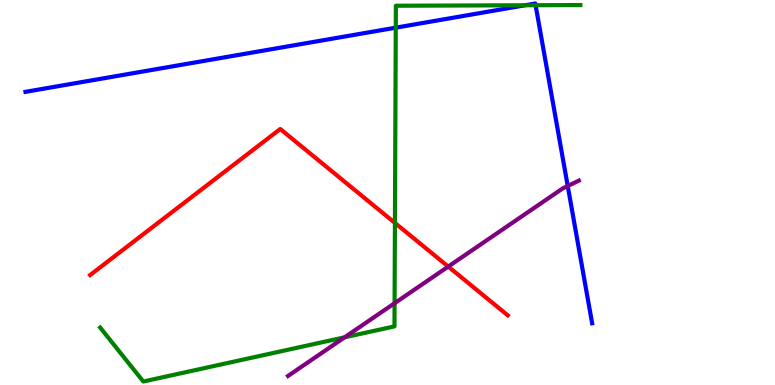[{'lines': ['blue', 'red'], 'intersections': []}, {'lines': ['green', 'red'], 'intersections': [{'x': 5.1, 'y': 4.21}]}, {'lines': ['purple', 'red'], 'intersections': [{'x': 5.78, 'y': 3.08}]}, {'lines': ['blue', 'green'], 'intersections': [{'x': 5.11, 'y': 9.28}, {'x': 6.78, 'y': 9.86}, {'x': 6.91, 'y': 9.86}]}, {'lines': ['blue', 'purple'], 'intersections': [{'x': 7.33, 'y': 5.17}]}, {'lines': ['green', 'purple'], 'intersections': [{'x': 4.45, 'y': 1.24}, {'x': 5.09, 'y': 2.12}]}]